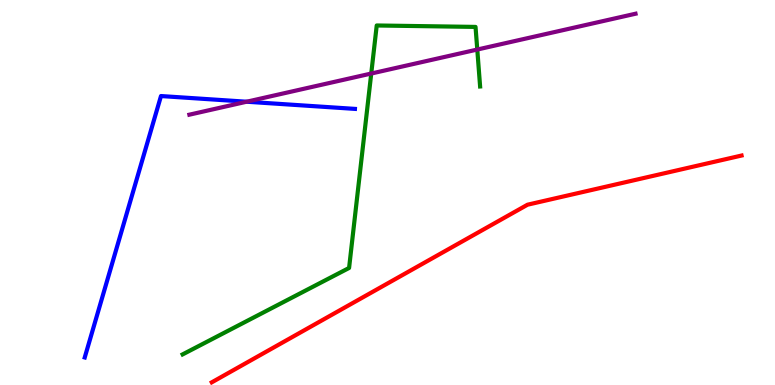[{'lines': ['blue', 'red'], 'intersections': []}, {'lines': ['green', 'red'], 'intersections': []}, {'lines': ['purple', 'red'], 'intersections': []}, {'lines': ['blue', 'green'], 'intersections': []}, {'lines': ['blue', 'purple'], 'intersections': [{'x': 3.18, 'y': 7.36}]}, {'lines': ['green', 'purple'], 'intersections': [{'x': 4.79, 'y': 8.09}, {'x': 6.16, 'y': 8.71}]}]